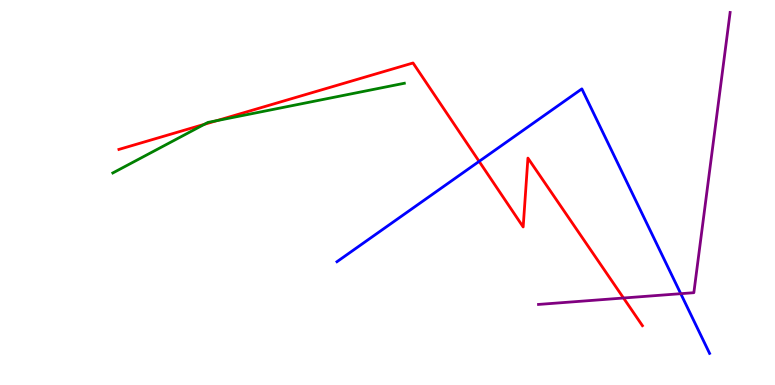[{'lines': ['blue', 'red'], 'intersections': [{'x': 6.18, 'y': 5.81}]}, {'lines': ['green', 'red'], 'intersections': [{'x': 2.64, 'y': 6.77}, {'x': 2.8, 'y': 6.87}]}, {'lines': ['purple', 'red'], 'intersections': [{'x': 8.05, 'y': 2.26}]}, {'lines': ['blue', 'green'], 'intersections': []}, {'lines': ['blue', 'purple'], 'intersections': [{'x': 8.78, 'y': 2.37}]}, {'lines': ['green', 'purple'], 'intersections': []}]